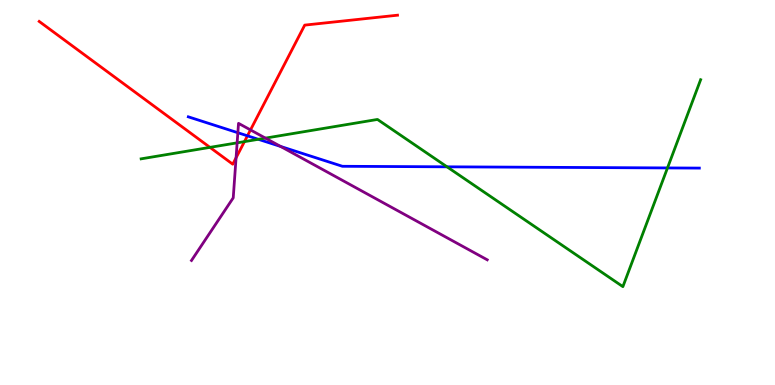[{'lines': ['blue', 'red'], 'intersections': [{'x': 3.19, 'y': 6.47}]}, {'lines': ['green', 'red'], 'intersections': [{'x': 2.71, 'y': 6.17}, {'x': 3.15, 'y': 6.32}]}, {'lines': ['purple', 'red'], 'intersections': [{'x': 3.05, 'y': 5.9}, {'x': 3.23, 'y': 6.63}]}, {'lines': ['blue', 'green'], 'intersections': [{'x': 3.33, 'y': 6.38}, {'x': 5.77, 'y': 5.67}, {'x': 8.61, 'y': 5.64}]}, {'lines': ['blue', 'purple'], 'intersections': [{'x': 3.07, 'y': 6.55}, {'x': 3.62, 'y': 6.2}]}, {'lines': ['green', 'purple'], 'intersections': [{'x': 3.06, 'y': 6.29}, {'x': 3.43, 'y': 6.41}]}]